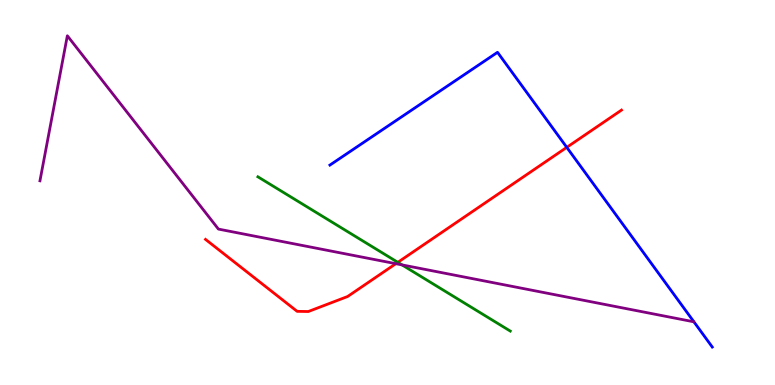[{'lines': ['blue', 'red'], 'intersections': [{'x': 7.31, 'y': 6.17}]}, {'lines': ['green', 'red'], 'intersections': [{'x': 5.13, 'y': 3.19}]}, {'lines': ['purple', 'red'], 'intersections': [{'x': 5.11, 'y': 3.15}]}, {'lines': ['blue', 'green'], 'intersections': []}, {'lines': ['blue', 'purple'], 'intersections': []}, {'lines': ['green', 'purple'], 'intersections': [{'x': 5.19, 'y': 3.12}]}]